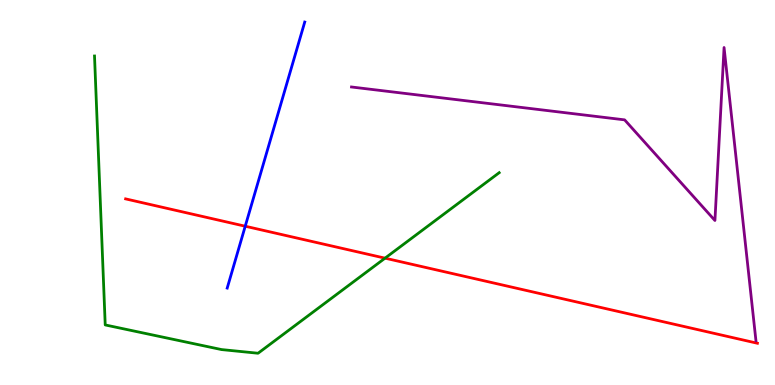[{'lines': ['blue', 'red'], 'intersections': [{'x': 3.16, 'y': 4.12}]}, {'lines': ['green', 'red'], 'intersections': [{'x': 4.97, 'y': 3.29}]}, {'lines': ['purple', 'red'], 'intersections': []}, {'lines': ['blue', 'green'], 'intersections': []}, {'lines': ['blue', 'purple'], 'intersections': []}, {'lines': ['green', 'purple'], 'intersections': []}]